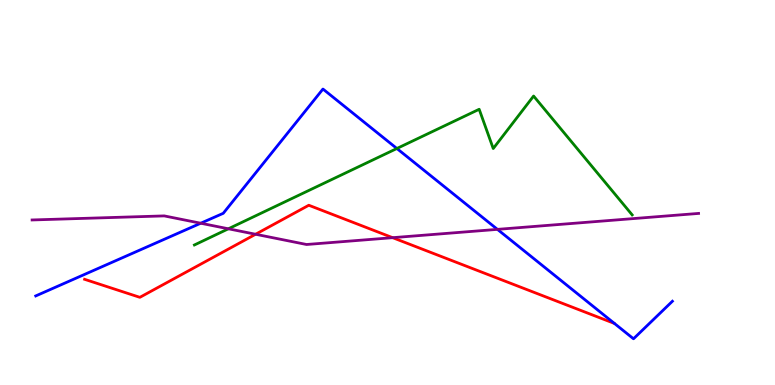[{'lines': ['blue', 'red'], 'intersections': []}, {'lines': ['green', 'red'], 'intersections': []}, {'lines': ['purple', 'red'], 'intersections': [{'x': 3.3, 'y': 3.92}, {'x': 5.07, 'y': 3.83}]}, {'lines': ['blue', 'green'], 'intersections': [{'x': 5.12, 'y': 6.14}]}, {'lines': ['blue', 'purple'], 'intersections': [{'x': 2.59, 'y': 4.2}, {'x': 6.42, 'y': 4.04}]}, {'lines': ['green', 'purple'], 'intersections': [{'x': 2.95, 'y': 4.06}]}]